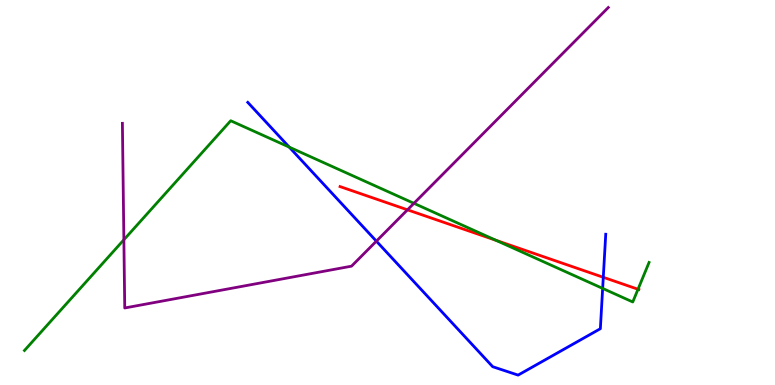[{'lines': ['blue', 'red'], 'intersections': [{'x': 7.78, 'y': 2.8}]}, {'lines': ['green', 'red'], 'intersections': [{'x': 6.4, 'y': 3.76}, {'x': 8.23, 'y': 2.49}]}, {'lines': ['purple', 'red'], 'intersections': [{'x': 5.26, 'y': 4.55}]}, {'lines': ['blue', 'green'], 'intersections': [{'x': 3.73, 'y': 6.18}, {'x': 7.78, 'y': 2.51}]}, {'lines': ['blue', 'purple'], 'intersections': [{'x': 4.86, 'y': 3.74}]}, {'lines': ['green', 'purple'], 'intersections': [{'x': 1.6, 'y': 3.77}, {'x': 5.34, 'y': 4.72}]}]